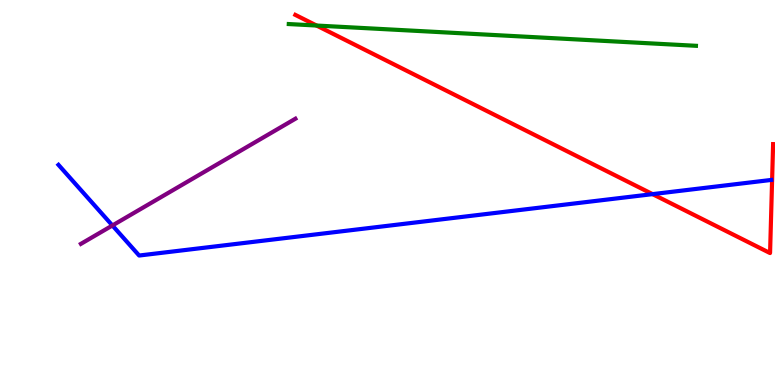[{'lines': ['blue', 'red'], 'intersections': [{'x': 8.42, 'y': 4.96}]}, {'lines': ['green', 'red'], 'intersections': [{'x': 4.08, 'y': 9.34}]}, {'lines': ['purple', 'red'], 'intersections': []}, {'lines': ['blue', 'green'], 'intersections': []}, {'lines': ['blue', 'purple'], 'intersections': [{'x': 1.45, 'y': 4.14}]}, {'lines': ['green', 'purple'], 'intersections': []}]